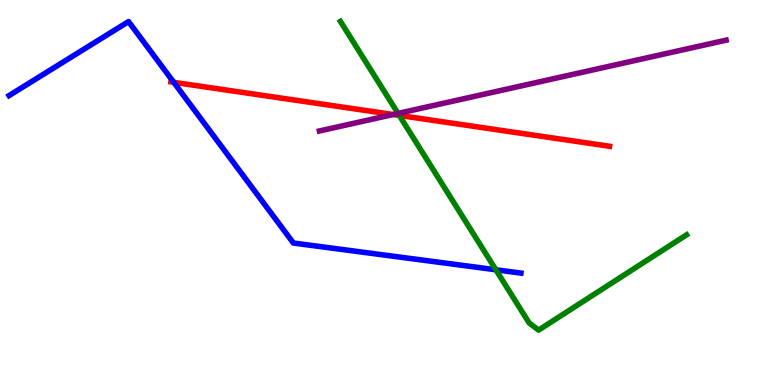[{'lines': ['blue', 'red'], 'intersections': [{'x': 2.24, 'y': 7.86}]}, {'lines': ['green', 'red'], 'intersections': [{'x': 5.15, 'y': 7.0}]}, {'lines': ['purple', 'red'], 'intersections': [{'x': 5.07, 'y': 7.03}]}, {'lines': ['blue', 'green'], 'intersections': [{'x': 6.4, 'y': 2.99}]}, {'lines': ['blue', 'purple'], 'intersections': []}, {'lines': ['green', 'purple'], 'intersections': [{'x': 5.14, 'y': 7.05}]}]